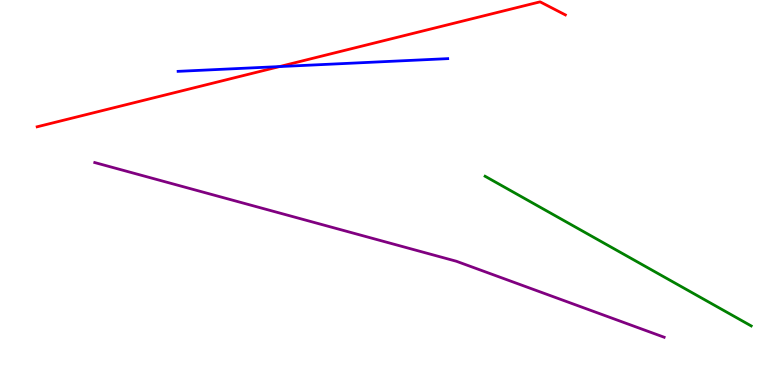[{'lines': ['blue', 'red'], 'intersections': [{'x': 3.61, 'y': 8.27}]}, {'lines': ['green', 'red'], 'intersections': []}, {'lines': ['purple', 'red'], 'intersections': []}, {'lines': ['blue', 'green'], 'intersections': []}, {'lines': ['blue', 'purple'], 'intersections': []}, {'lines': ['green', 'purple'], 'intersections': []}]